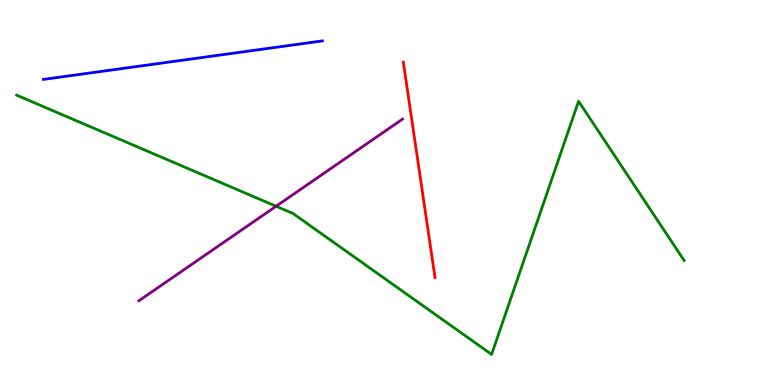[{'lines': ['blue', 'red'], 'intersections': []}, {'lines': ['green', 'red'], 'intersections': []}, {'lines': ['purple', 'red'], 'intersections': []}, {'lines': ['blue', 'green'], 'intersections': []}, {'lines': ['blue', 'purple'], 'intersections': []}, {'lines': ['green', 'purple'], 'intersections': [{'x': 3.56, 'y': 4.64}]}]